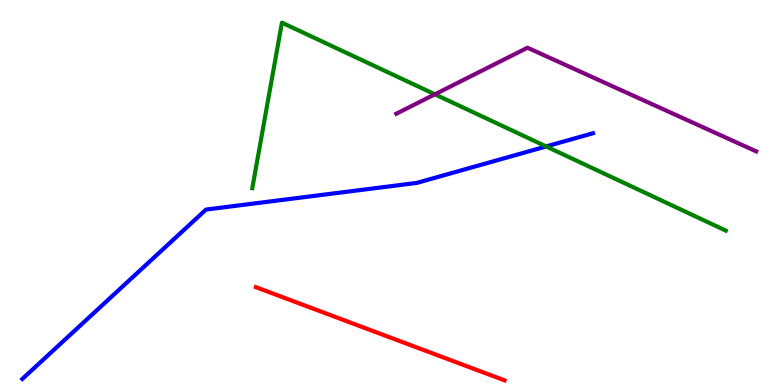[{'lines': ['blue', 'red'], 'intersections': []}, {'lines': ['green', 'red'], 'intersections': []}, {'lines': ['purple', 'red'], 'intersections': []}, {'lines': ['blue', 'green'], 'intersections': [{'x': 7.05, 'y': 6.2}]}, {'lines': ['blue', 'purple'], 'intersections': []}, {'lines': ['green', 'purple'], 'intersections': [{'x': 5.61, 'y': 7.55}]}]